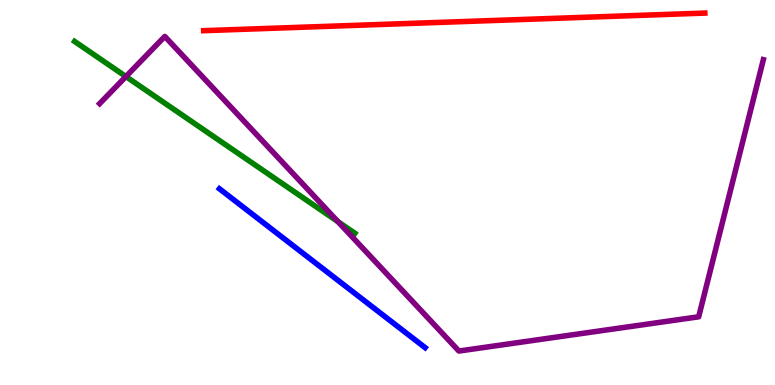[{'lines': ['blue', 'red'], 'intersections': []}, {'lines': ['green', 'red'], 'intersections': []}, {'lines': ['purple', 'red'], 'intersections': []}, {'lines': ['blue', 'green'], 'intersections': []}, {'lines': ['blue', 'purple'], 'intersections': []}, {'lines': ['green', 'purple'], 'intersections': [{'x': 1.62, 'y': 8.01}, {'x': 4.36, 'y': 4.24}]}]